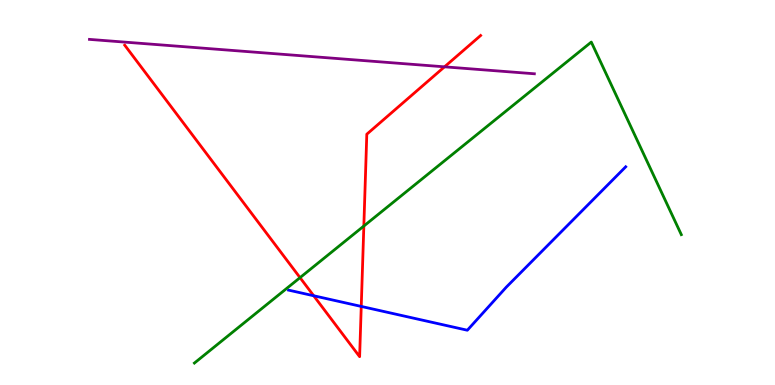[{'lines': ['blue', 'red'], 'intersections': [{'x': 4.05, 'y': 2.32}, {'x': 4.66, 'y': 2.04}]}, {'lines': ['green', 'red'], 'intersections': [{'x': 3.87, 'y': 2.79}, {'x': 4.69, 'y': 4.13}]}, {'lines': ['purple', 'red'], 'intersections': [{'x': 5.74, 'y': 8.26}]}, {'lines': ['blue', 'green'], 'intersections': []}, {'lines': ['blue', 'purple'], 'intersections': []}, {'lines': ['green', 'purple'], 'intersections': []}]